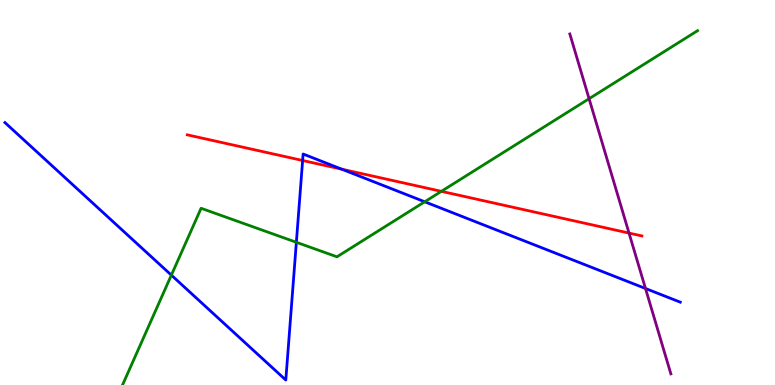[{'lines': ['blue', 'red'], 'intersections': [{'x': 3.9, 'y': 5.83}, {'x': 4.41, 'y': 5.61}]}, {'lines': ['green', 'red'], 'intersections': [{'x': 5.7, 'y': 5.03}]}, {'lines': ['purple', 'red'], 'intersections': [{'x': 8.12, 'y': 3.95}]}, {'lines': ['blue', 'green'], 'intersections': [{'x': 2.21, 'y': 2.85}, {'x': 3.82, 'y': 3.71}, {'x': 5.48, 'y': 4.76}]}, {'lines': ['blue', 'purple'], 'intersections': [{'x': 8.33, 'y': 2.51}]}, {'lines': ['green', 'purple'], 'intersections': [{'x': 7.6, 'y': 7.44}]}]